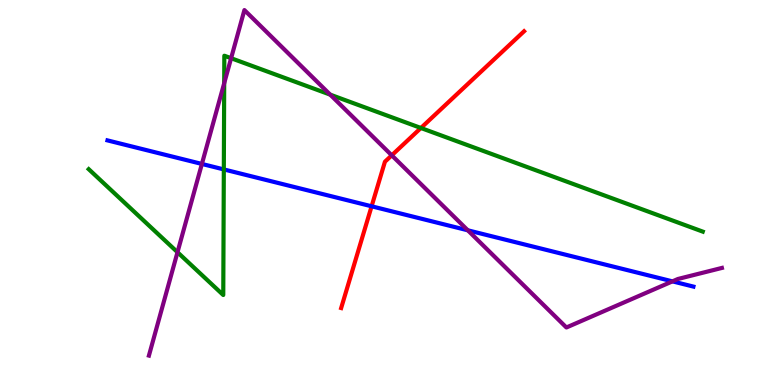[{'lines': ['blue', 'red'], 'intersections': [{'x': 4.79, 'y': 4.64}]}, {'lines': ['green', 'red'], 'intersections': [{'x': 5.43, 'y': 6.68}]}, {'lines': ['purple', 'red'], 'intersections': [{'x': 5.05, 'y': 5.97}]}, {'lines': ['blue', 'green'], 'intersections': [{'x': 2.89, 'y': 5.6}]}, {'lines': ['blue', 'purple'], 'intersections': [{'x': 2.61, 'y': 5.74}, {'x': 6.04, 'y': 4.02}, {'x': 8.68, 'y': 2.69}]}, {'lines': ['green', 'purple'], 'intersections': [{'x': 2.29, 'y': 3.45}, {'x': 2.89, 'y': 7.84}, {'x': 2.98, 'y': 8.49}, {'x': 4.26, 'y': 7.54}]}]